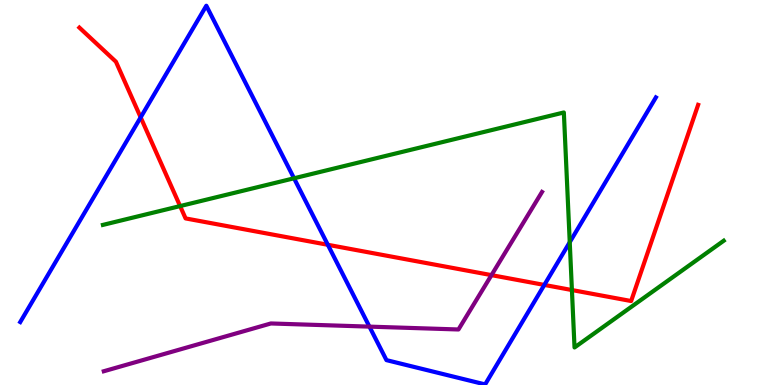[{'lines': ['blue', 'red'], 'intersections': [{'x': 1.81, 'y': 6.95}, {'x': 4.23, 'y': 3.64}, {'x': 7.02, 'y': 2.6}]}, {'lines': ['green', 'red'], 'intersections': [{'x': 2.32, 'y': 4.65}, {'x': 7.38, 'y': 2.47}]}, {'lines': ['purple', 'red'], 'intersections': [{'x': 6.34, 'y': 2.85}]}, {'lines': ['blue', 'green'], 'intersections': [{'x': 3.79, 'y': 5.37}, {'x': 7.35, 'y': 3.71}]}, {'lines': ['blue', 'purple'], 'intersections': [{'x': 4.77, 'y': 1.52}]}, {'lines': ['green', 'purple'], 'intersections': []}]